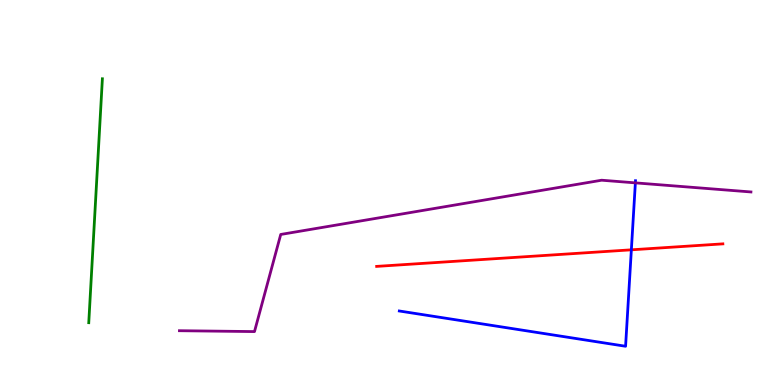[{'lines': ['blue', 'red'], 'intersections': [{'x': 8.15, 'y': 3.51}]}, {'lines': ['green', 'red'], 'intersections': []}, {'lines': ['purple', 'red'], 'intersections': []}, {'lines': ['blue', 'green'], 'intersections': []}, {'lines': ['blue', 'purple'], 'intersections': [{'x': 8.2, 'y': 5.25}]}, {'lines': ['green', 'purple'], 'intersections': []}]